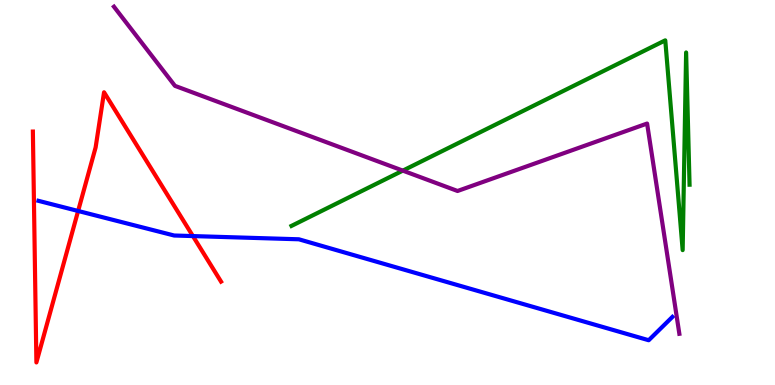[{'lines': ['blue', 'red'], 'intersections': [{'x': 1.01, 'y': 4.52}, {'x': 2.49, 'y': 3.87}]}, {'lines': ['green', 'red'], 'intersections': []}, {'lines': ['purple', 'red'], 'intersections': []}, {'lines': ['blue', 'green'], 'intersections': []}, {'lines': ['blue', 'purple'], 'intersections': []}, {'lines': ['green', 'purple'], 'intersections': [{'x': 5.2, 'y': 5.57}]}]